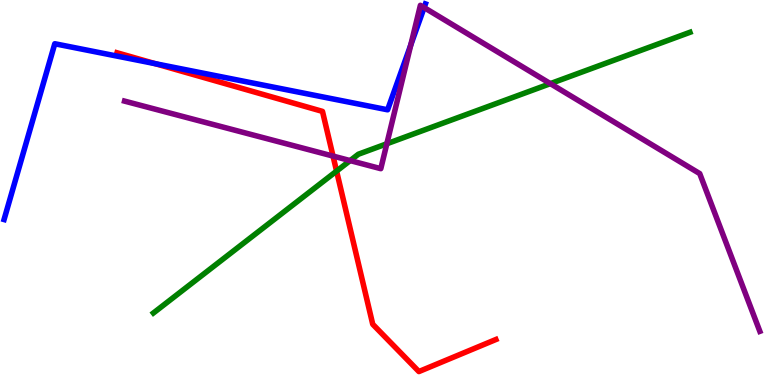[{'lines': ['blue', 'red'], 'intersections': [{'x': 2.0, 'y': 8.35}]}, {'lines': ['green', 'red'], 'intersections': [{'x': 4.34, 'y': 5.56}]}, {'lines': ['purple', 'red'], 'intersections': [{'x': 4.3, 'y': 5.95}]}, {'lines': ['blue', 'green'], 'intersections': []}, {'lines': ['blue', 'purple'], 'intersections': [{'x': 5.3, 'y': 8.83}, {'x': 5.47, 'y': 9.8}]}, {'lines': ['green', 'purple'], 'intersections': [{'x': 4.52, 'y': 5.83}, {'x': 4.99, 'y': 6.27}, {'x': 7.1, 'y': 7.83}]}]